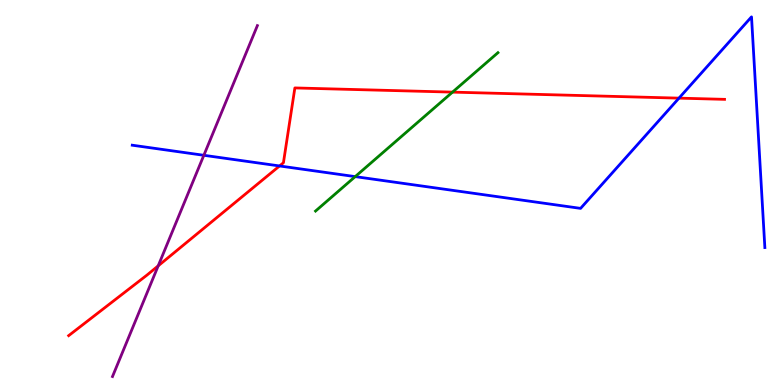[{'lines': ['blue', 'red'], 'intersections': [{'x': 3.61, 'y': 5.69}, {'x': 8.76, 'y': 7.45}]}, {'lines': ['green', 'red'], 'intersections': [{'x': 5.84, 'y': 7.61}]}, {'lines': ['purple', 'red'], 'intersections': [{'x': 2.04, 'y': 3.09}]}, {'lines': ['blue', 'green'], 'intersections': [{'x': 4.58, 'y': 5.41}]}, {'lines': ['blue', 'purple'], 'intersections': [{'x': 2.63, 'y': 5.97}]}, {'lines': ['green', 'purple'], 'intersections': []}]